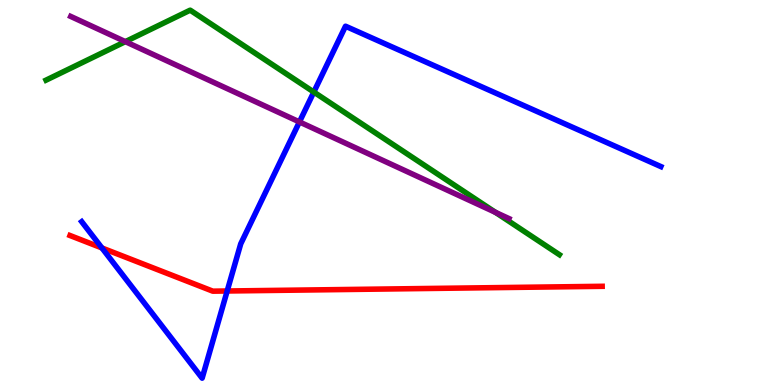[{'lines': ['blue', 'red'], 'intersections': [{'x': 1.32, 'y': 3.56}, {'x': 2.93, 'y': 2.44}]}, {'lines': ['green', 'red'], 'intersections': []}, {'lines': ['purple', 'red'], 'intersections': []}, {'lines': ['blue', 'green'], 'intersections': [{'x': 4.05, 'y': 7.61}]}, {'lines': ['blue', 'purple'], 'intersections': [{'x': 3.86, 'y': 6.83}]}, {'lines': ['green', 'purple'], 'intersections': [{'x': 1.62, 'y': 8.92}, {'x': 6.39, 'y': 4.48}]}]